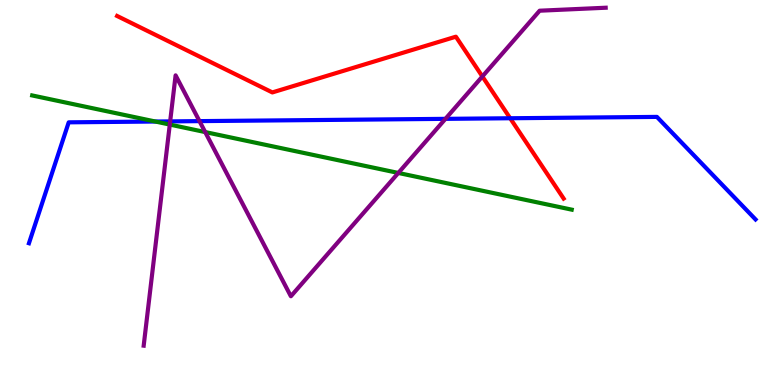[{'lines': ['blue', 'red'], 'intersections': [{'x': 6.58, 'y': 6.93}]}, {'lines': ['green', 'red'], 'intersections': []}, {'lines': ['purple', 'red'], 'intersections': [{'x': 6.22, 'y': 8.01}]}, {'lines': ['blue', 'green'], 'intersections': [{'x': 2.01, 'y': 6.84}]}, {'lines': ['blue', 'purple'], 'intersections': [{'x': 2.2, 'y': 6.85}, {'x': 2.57, 'y': 6.85}, {'x': 5.75, 'y': 6.91}]}, {'lines': ['green', 'purple'], 'intersections': [{'x': 2.19, 'y': 6.76}, {'x': 2.65, 'y': 6.57}, {'x': 5.14, 'y': 5.51}]}]